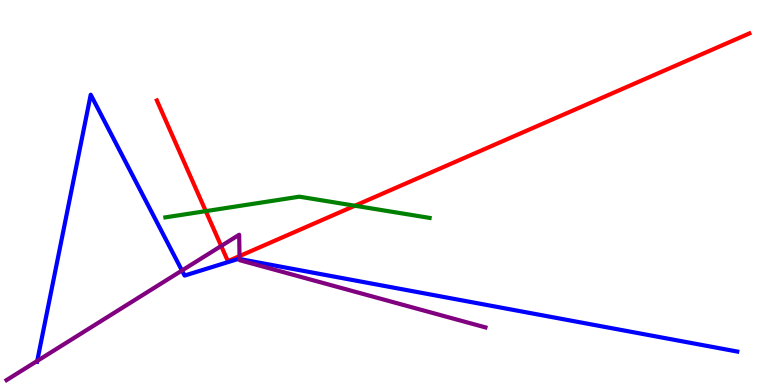[{'lines': ['blue', 'red'], 'intersections': []}, {'lines': ['green', 'red'], 'intersections': [{'x': 2.66, 'y': 4.52}, {'x': 4.58, 'y': 4.66}]}, {'lines': ['purple', 'red'], 'intersections': [{'x': 2.85, 'y': 3.61}, {'x': 3.09, 'y': 3.35}]}, {'lines': ['blue', 'green'], 'intersections': []}, {'lines': ['blue', 'purple'], 'intersections': [{'x': 0.48, 'y': 0.625}, {'x': 2.35, 'y': 2.97}, {'x': 3.09, 'y': 3.27}]}, {'lines': ['green', 'purple'], 'intersections': []}]